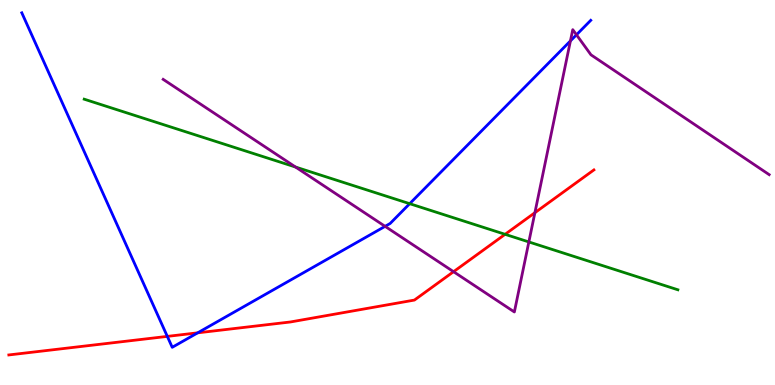[{'lines': ['blue', 'red'], 'intersections': [{'x': 2.16, 'y': 1.26}, {'x': 2.55, 'y': 1.36}]}, {'lines': ['green', 'red'], 'intersections': [{'x': 6.52, 'y': 3.91}]}, {'lines': ['purple', 'red'], 'intersections': [{'x': 5.85, 'y': 2.94}, {'x': 6.9, 'y': 4.48}]}, {'lines': ['blue', 'green'], 'intersections': [{'x': 5.29, 'y': 4.71}]}, {'lines': ['blue', 'purple'], 'intersections': [{'x': 4.97, 'y': 4.12}, {'x': 7.36, 'y': 8.94}, {'x': 7.44, 'y': 9.1}]}, {'lines': ['green', 'purple'], 'intersections': [{'x': 3.81, 'y': 5.66}, {'x': 6.82, 'y': 3.72}]}]